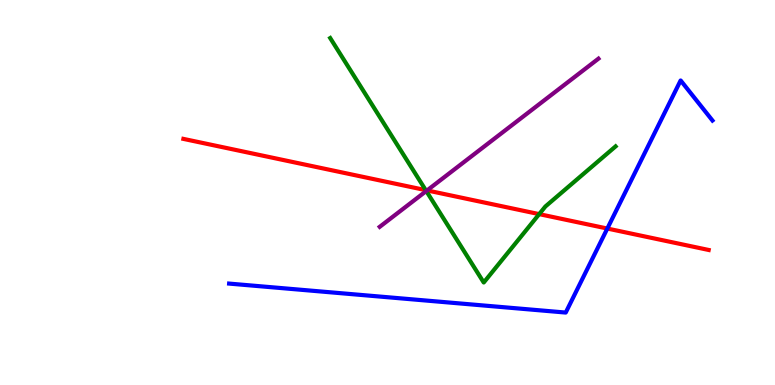[{'lines': ['blue', 'red'], 'intersections': [{'x': 7.84, 'y': 4.06}]}, {'lines': ['green', 'red'], 'intersections': [{'x': 5.49, 'y': 5.06}, {'x': 6.96, 'y': 4.44}]}, {'lines': ['purple', 'red'], 'intersections': [{'x': 5.51, 'y': 5.05}]}, {'lines': ['blue', 'green'], 'intersections': []}, {'lines': ['blue', 'purple'], 'intersections': []}, {'lines': ['green', 'purple'], 'intersections': [{'x': 5.5, 'y': 5.04}]}]